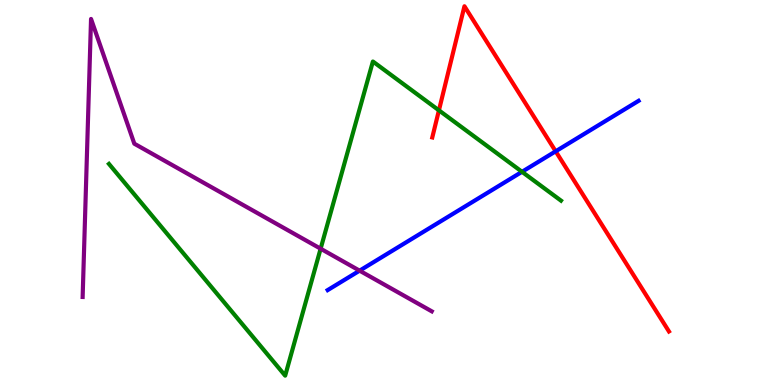[{'lines': ['blue', 'red'], 'intersections': [{'x': 7.17, 'y': 6.07}]}, {'lines': ['green', 'red'], 'intersections': [{'x': 5.66, 'y': 7.13}]}, {'lines': ['purple', 'red'], 'intersections': []}, {'lines': ['blue', 'green'], 'intersections': [{'x': 6.74, 'y': 5.54}]}, {'lines': ['blue', 'purple'], 'intersections': [{'x': 4.64, 'y': 2.97}]}, {'lines': ['green', 'purple'], 'intersections': [{'x': 4.14, 'y': 3.54}]}]